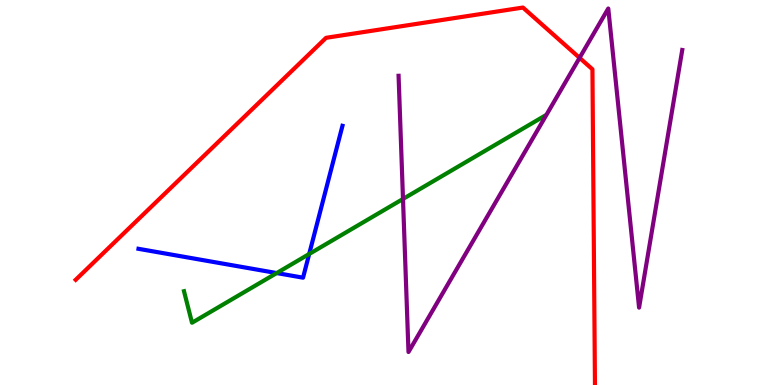[{'lines': ['blue', 'red'], 'intersections': []}, {'lines': ['green', 'red'], 'intersections': []}, {'lines': ['purple', 'red'], 'intersections': [{'x': 7.48, 'y': 8.5}]}, {'lines': ['blue', 'green'], 'intersections': [{'x': 3.57, 'y': 2.91}, {'x': 3.99, 'y': 3.4}]}, {'lines': ['blue', 'purple'], 'intersections': []}, {'lines': ['green', 'purple'], 'intersections': [{'x': 5.2, 'y': 4.83}]}]